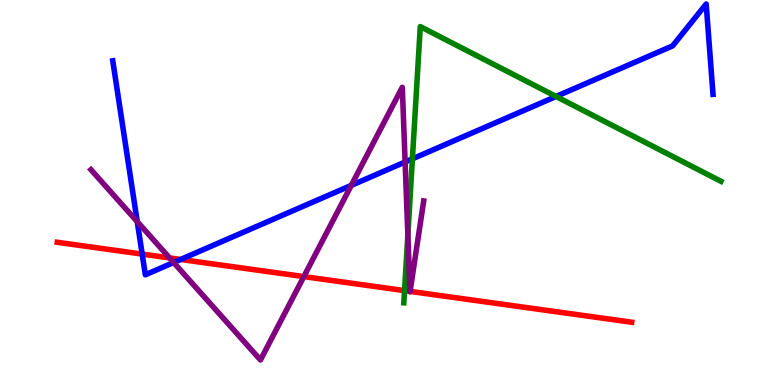[{'lines': ['blue', 'red'], 'intersections': [{'x': 1.83, 'y': 3.4}, {'x': 2.33, 'y': 3.26}]}, {'lines': ['green', 'red'], 'intersections': [{'x': 5.22, 'y': 2.45}]}, {'lines': ['purple', 'red'], 'intersections': [{'x': 2.19, 'y': 3.3}, {'x': 3.92, 'y': 2.82}, {'x': 5.29, 'y': 2.43}, {'x': 5.29, 'y': 2.43}]}, {'lines': ['blue', 'green'], 'intersections': [{'x': 5.32, 'y': 5.87}, {'x': 7.18, 'y': 7.49}]}, {'lines': ['blue', 'purple'], 'intersections': [{'x': 1.77, 'y': 4.24}, {'x': 2.24, 'y': 3.18}, {'x': 4.53, 'y': 5.19}, {'x': 5.23, 'y': 5.79}]}, {'lines': ['green', 'purple'], 'intersections': [{'x': 5.26, 'y': 3.9}]}]